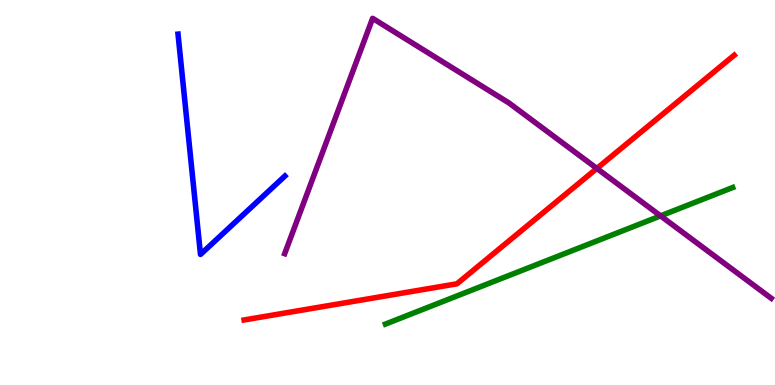[{'lines': ['blue', 'red'], 'intersections': []}, {'lines': ['green', 'red'], 'intersections': []}, {'lines': ['purple', 'red'], 'intersections': [{'x': 7.7, 'y': 5.62}]}, {'lines': ['blue', 'green'], 'intersections': []}, {'lines': ['blue', 'purple'], 'intersections': []}, {'lines': ['green', 'purple'], 'intersections': [{'x': 8.52, 'y': 4.39}]}]